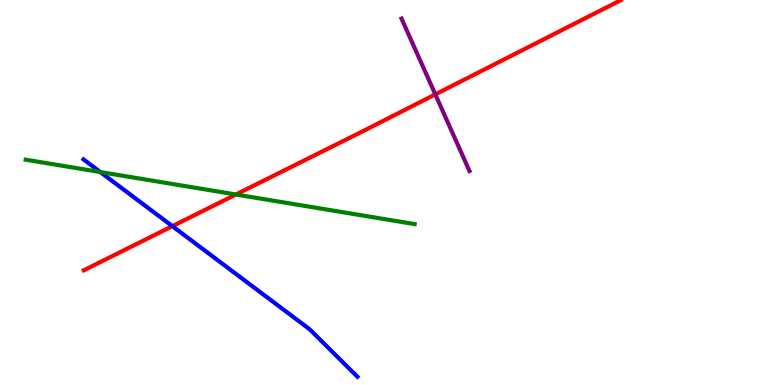[{'lines': ['blue', 'red'], 'intersections': [{'x': 2.22, 'y': 4.13}]}, {'lines': ['green', 'red'], 'intersections': [{'x': 3.04, 'y': 4.95}]}, {'lines': ['purple', 'red'], 'intersections': [{'x': 5.62, 'y': 7.55}]}, {'lines': ['blue', 'green'], 'intersections': [{'x': 1.29, 'y': 5.53}]}, {'lines': ['blue', 'purple'], 'intersections': []}, {'lines': ['green', 'purple'], 'intersections': []}]